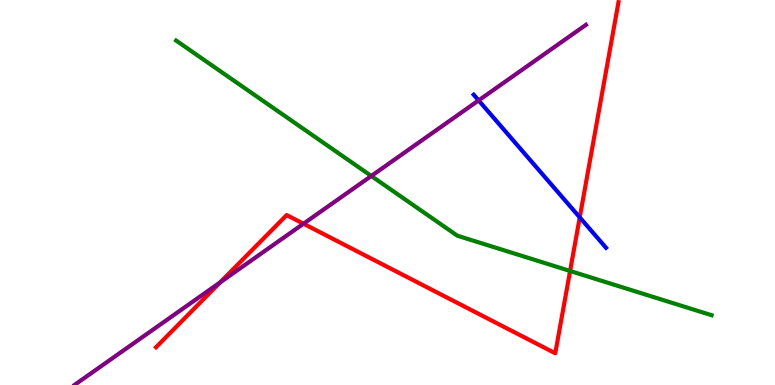[{'lines': ['blue', 'red'], 'intersections': [{'x': 7.48, 'y': 4.35}]}, {'lines': ['green', 'red'], 'intersections': [{'x': 7.36, 'y': 2.96}]}, {'lines': ['purple', 'red'], 'intersections': [{'x': 2.84, 'y': 2.66}, {'x': 3.92, 'y': 4.19}]}, {'lines': ['blue', 'green'], 'intersections': []}, {'lines': ['blue', 'purple'], 'intersections': [{'x': 6.18, 'y': 7.39}]}, {'lines': ['green', 'purple'], 'intersections': [{'x': 4.79, 'y': 5.43}]}]